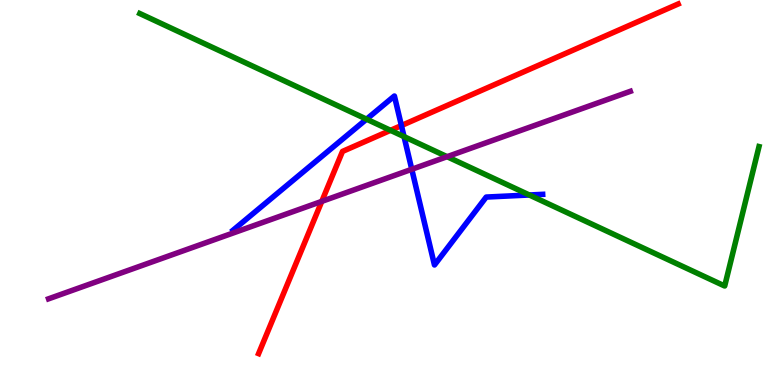[{'lines': ['blue', 'red'], 'intersections': [{'x': 5.18, 'y': 6.74}]}, {'lines': ['green', 'red'], 'intersections': [{'x': 5.04, 'y': 6.61}]}, {'lines': ['purple', 'red'], 'intersections': [{'x': 4.15, 'y': 4.77}]}, {'lines': ['blue', 'green'], 'intersections': [{'x': 4.73, 'y': 6.9}, {'x': 5.21, 'y': 6.45}, {'x': 6.83, 'y': 4.94}]}, {'lines': ['blue', 'purple'], 'intersections': [{'x': 5.31, 'y': 5.6}]}, {'lines': ['green', 'purple'], 'intersections': [{'x': 5.77, 'y': 5.93}]}]